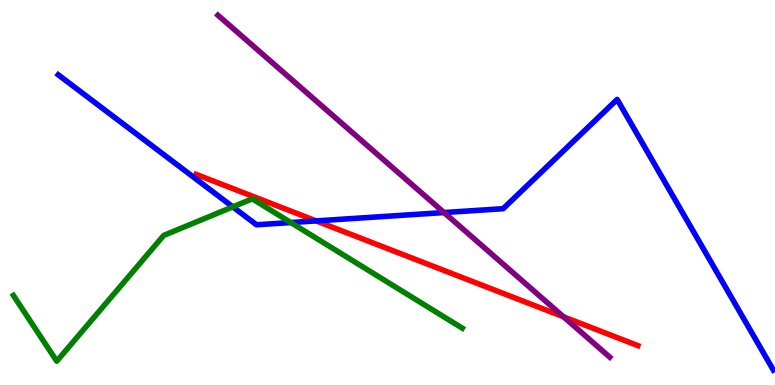[{'lines': ['blue', 'red'], 'intersections': [{'x': 4.08, 'y': 4.26}]}, {'lines': ['green', 'red'], 'intersections': []}, {'lines': ['purple', 'red'], 'intersections': [{'x': 7.27, 'y': 1.77}]}, {'lines': ['blue', 'green'], 'intersections': [{'x': 3.0, 'y': 4.63}, {'x': 3.75, 'y': 4.22}]}, {'lines': ['blue', 'purple'], 'intersections': [{'x': 5.73, 'y': 4.48}]}, {'lines': ['green', 'purple'], 'intersections': []}]